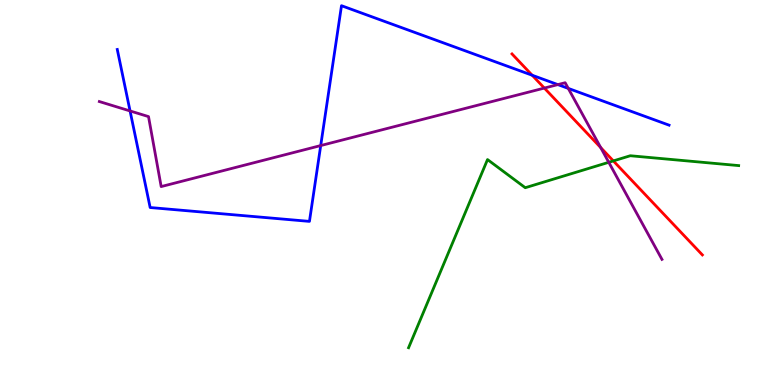[{'lines': ['blue', 'red'], 'intersections': [{'x': 6.87, 'y': 8.05}]}, {'lines': ['green', 'red'], 'intersections': [{'x': 7.91, 'y': 5.82}]}, {'lines': ['purple', 'red'], 'intersections': [{'x': 7.02, 'y': 7.71}, {'x': 7.75, 'y': 6.17}]}, {'lines': ['blue', 'green'], 'intersections': []}, {'lines': ['blue', 'purple'], 'intersections': [{'x': 1.68, 'y': 7.12}, {'x': 4.14, 'y': 6.22}, {'x': 7.2, 'y': 7.8}, {'x': 7.33, 'y': 7.7}]}, {'lines': ['green', 'purple'], 'intersections': [{'x': 7.86, 'y': 5.78}]}]